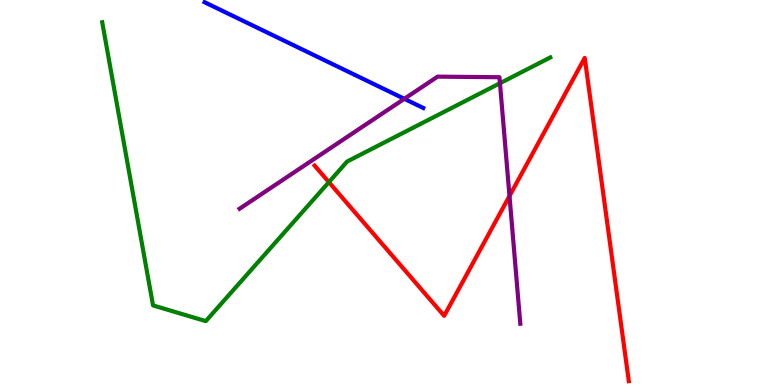[{'lines': ['blue', 'red'], 'intersections': []}, {'lines': ['green', 'red'], 'intersections': [{'x': 4.24, 'y': 5.27}]}, {'lines': ['purple', 'red'], 'intersections': [{'x': 6.57, 'y': 4.91}]}, {'lines': ['blue', 'green'], 'intersections': []}, {'lines': ['blue', 'purple'], 'intersections': [{'x': 5.22, 'y': 7.43}]}, {'lines': ['green', 'purple'], 'intersections': [{'x': 6.45, 'y': 7.84}]}]